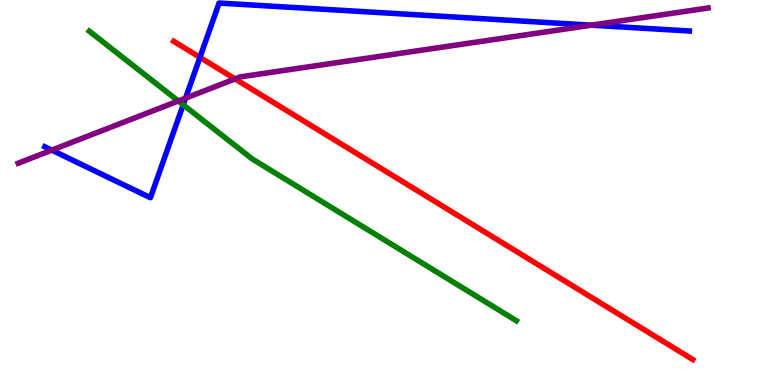[{'lines': ['blue', 'red'], 'intersections': [{'x': 2.58, 'y': 8.51}]}, {'lines': ['green', 'red'], 'intersections': []}, {'lines': ['purple', 'red'], 'intersections': [{'x': 3.03, 'y': 7.95}]}, {'lines': ['blue', 'green'], 'intersections': [{'x': 2.36, 'y': 7.28}]}, {'lines': ['blue', 'purple'], 'intersections': [{'x': 0.668, 'y': 6.1}, {'x': 2.39, 'y': 7.45}, {'x': 7.63, 'y': 9.35}]}, {'lines': ['green', 'purple'], 'intersections': [{'x': 2.3, 'y': 7.38}]}]